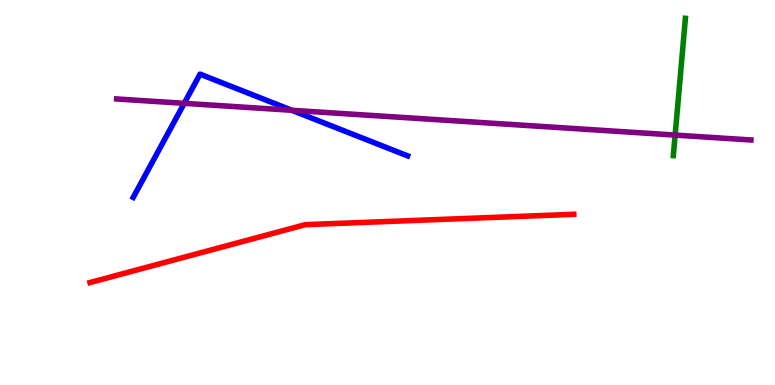[{'lines': ['blue', 'red'], 'intersections': []}, {'lines': ['green', 'red'], 'intersections': []}, {'lines': ['purple', 'red'], 'intersections': []}, {'lines': ['blue', 'green'], 'intersections': []}, {'lines': ['blue', 'purple'], 'intersections': [{'x': 2.38, 'y': 7.32}, {'x': 3.77, 'y': 7.14}]}, {'lines': ['green', 'purple'], 'intersections': [{'x': 8.71, 'y': 6.49}]}]